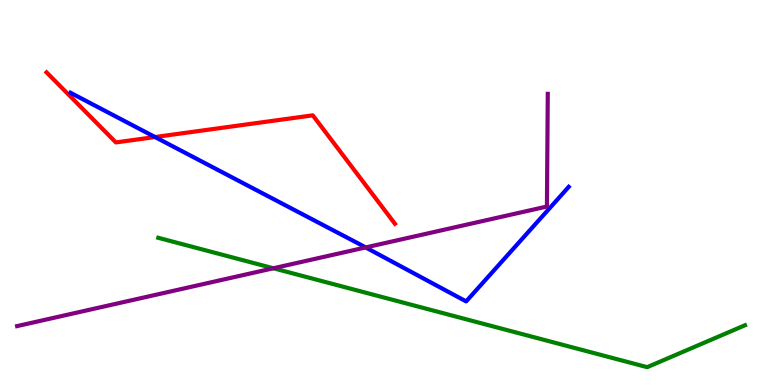[{'lines': ['blue', 'red'], 'intersections': [{'x': 2.0, 'y': 6.44}]}, {'lines': ['green', 'red'], 'intersections': []}, {'lines': ['purple', 'red'], 'intersections': []}, {'lines': ['blue', 'green'], 'intersections': []}, {'lines': ['blue', 'purple'], 'intersections': [{'x': 4.72, 'y': 3.57}]}, {'lines': ['green', 'purple'], 'intersections': [{'x': 3.53, 'y': 3.03}]}]